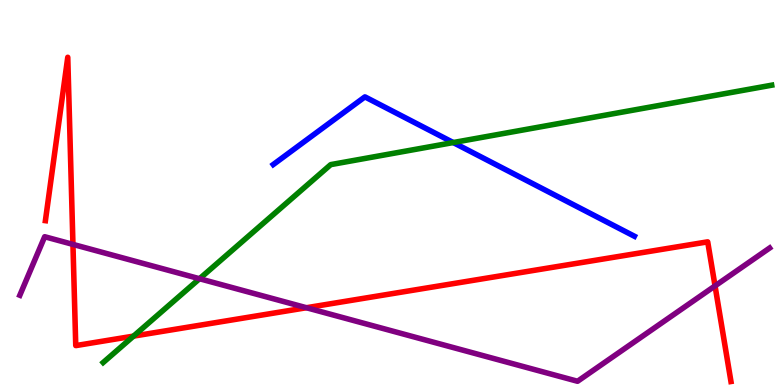[{'lines': ['blue', 'red'], 'intersections': []}, {'lines': ['green', 'red'], 'intersections': [{'x': 1.72, 'y': 1.27}]}, {'lines': ['purple', 'red'], 'intersections': [{'x': 0.941, 'y': 3.65}, {'x': 3.95, 'y': 2.01}, {'x': 9.23, 'y': 2.57}]}, {'lines': ['blue', 'green'], 'intersections': [{'x': 5.85, 'y': 6.3}]}, {'lines': ['blue', 'purple'], 'intersections': []}, {'lines': ['green', 'purple'], 'intersections': [{'x': 2.57, 'y': 2.76}]}]